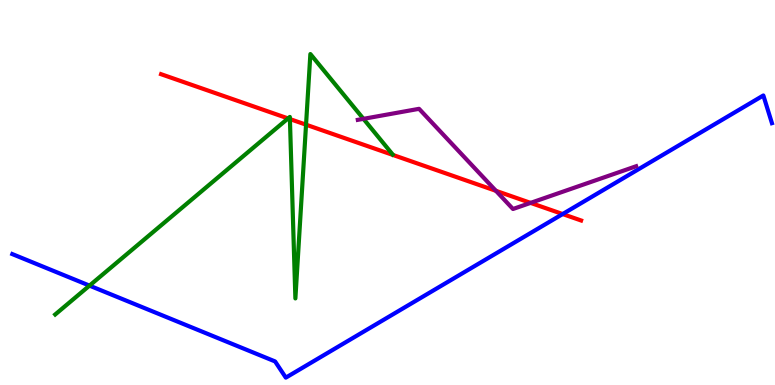[{'lines': ['blue', 'red'], 'intersections': [{'x': 7.26, 'y': 4.44}]}, {'lines': ['green', 'red'], 'intersections': [{'x': 3.72, 'y': 6.92}, {'x': 3.74, 'y': 6.91}, {'x': 3.95, 'y': 6.76}]}, {'lines': ['purple', 'red'], 'intersections': [{'x': 6.4, 'y': 5.04}, {'x': 6.85, 'y': 4.73}]}, {'lines': ['blue', 'green'], 'intersections': [{'x': 1.15, 'y': 2.58}]}, {'lines': ['blue', 'purple'], 'intersections': []}, {'lines': ['green', 'purple'], 'intersections': [{'x': 4.69, 'y': 6.91}]}]